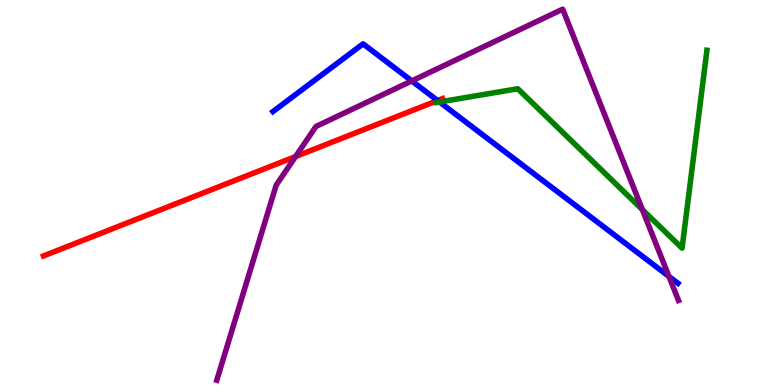[{'lines': ['blue', 'red'], 'intersections': [{'x': 5.65, 'y': 7.39}]}, {'lines': ['green', 'red'], 'intersections': []}, {'lines': ['purple', 'red'], 'intersections': [{'x': 3.81, 'y': 5.93}]}, {'lines': ['blue', 'green'], 'intersections': [{'x': 5.67, 'y': 7.35}]}, {'lines': ['blue', 'purple'], 'intersections': [{'x': 5.31, 'y': 7.9}, {'x': 8.63, 'y': 2.82}]}, {'lines': ['green', 'purple'], 'intersections': [{'x': 8.29, 'y': 4.55}]}]